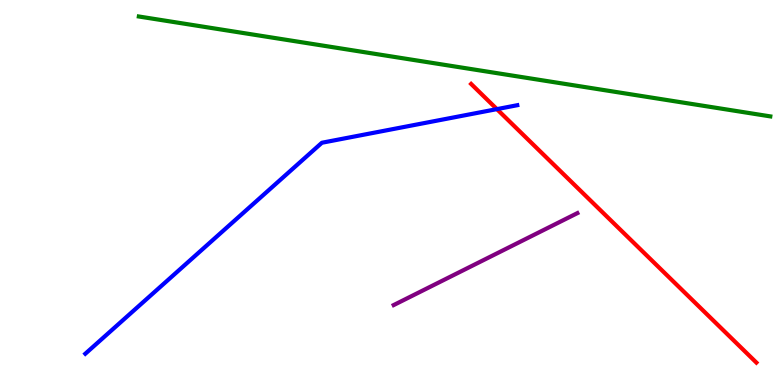[{'lines': ['blue', 'red'], 'intersections': [{'x': 6.41, 'y': 7.17}]}, {'lines': ['green', 'red'], 'intersections': []}, {'lines': ['purple', 'red'], 'intersections': []}, {'lines': ['blue', 'green'], 'intersections': []}, {'lines': ['blue', 'purple'], 'intersections': []}, {'lines': ['green', 'purple'], 'intersections': []}]